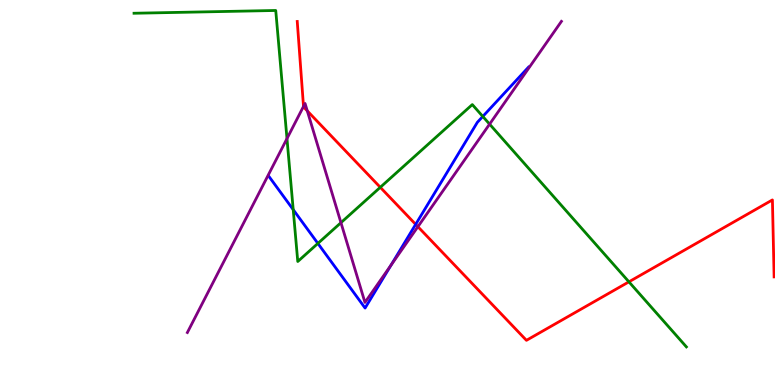[{'lines': ['blue', 'red'], 'intersections': [{'x': 5.36, 'y': 4.17}]}, {'lines': ['green', 'red'], 'intersections': [{'x': 4.91, 'y': 5.13}, {'x': 8.12, 'y': 2.68}]}, {'lines': ['purple', 'red'], 'intersections': [{'x': 3.92, 'y': 7.24}, {'x': 3.96, 'y': 7.12}, {'x': 5.39, 'y': 4.11}]}, {'lines': ['blue', 'green'], 'intersections': [{'x': 3.78, 'y': 4.55}, {'x': 4.1, 'y': 3.68}, {'x': 6.23, 'y': 6.98}]}, {'lines': ['blue', 'purple'], 'intersections': [{'x': 5.05, 'y': 3.11}]}, {'lines': ['green', 'purple'], 'intersections': [{'x': 3.7, 'y': 6.4}, {'x': 4.4, 'y': 4.22}, {'x': 6.32, 'y': 6.78}]}]